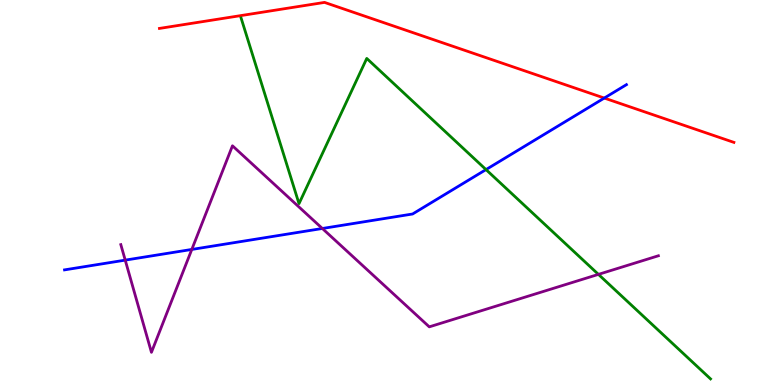[{'lines': ['blue', 'red'], 'intersections': [{'x': 7.8, 'y': 7.45}]}, {'lines': ['green', 'red'], 'intersections': []}, {'lines': ['purple', 'red'], 'intersections': []}, {'lines': ['blue', 'green'], 'intersections': [{'x': 6.27, 'y': 5.6}]}, {'lines': ['blue', 'purple'], 'intersections': [{'x': 1.62, 'y': 3.24}, {'x': 2.47, 'y': 3.52}, {'x': 4.16, 'y': 4.07}]}, {'lines': ['green', 'purple'], 'intersections': [{'x': 7.72, 'y': 2.87}]}]